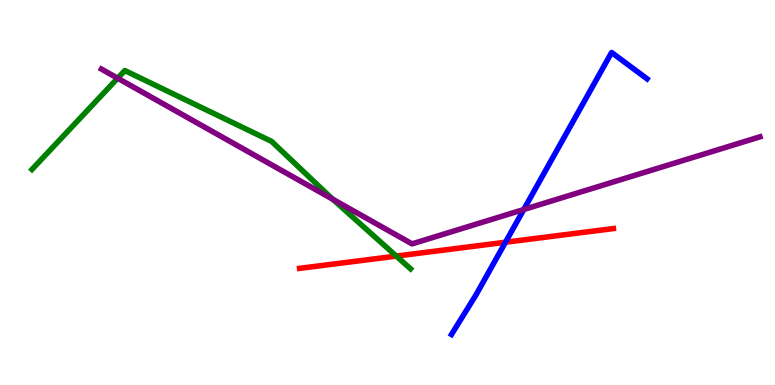[{'lines': ['blue', 'red'], 'intersections': [{'x': 6.52, 'y': 3.71}]}, {'lines': ['green', 'red'], 'intersections': [{'x': 5.11, 'y': 3.35}]}, {'lines': ['purple', 'red'], 'intersections': []}, {'lines': ['blue', 'green'], 'intersections': []}, {'lines': ['blue', 'purple'], 'intersections': [{'x': 6.76, 'y': 4.56}]}, {'lines': ['green', 'purple'], 'intersections': [{'x': 1.52, 'y': 7.97}, {'x': 4.29, 'y': 4.82}]}]